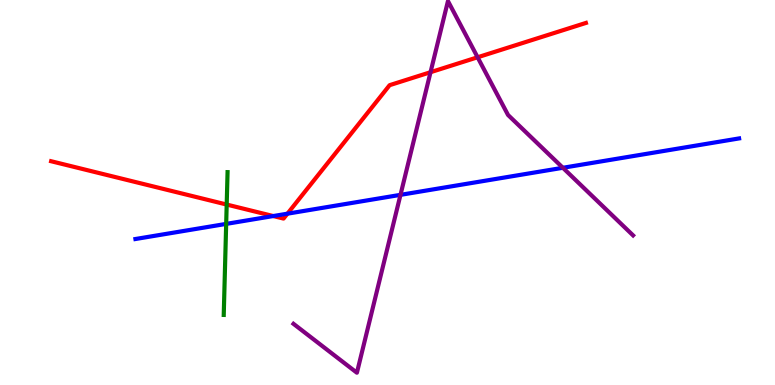[{'lines': ['blue', 'red'], 'intersections': [{'x': 3.53, 'y': 4.39}, {'x': 3.71, 'y': 4.45}]}, {'lines': ['green', 'red'], 'intersections': [{'x': 2.93, 'y': 4.69}]}, {'lines': ['purple', 'red'], 'intersections': [{'x': 5.56, 'y': 8.12}, {'x': 6.16, 'y': 8.51}]}, {'lines': ['blue', 'green'], 'intersections': [{'x': 2.92, 'y': 4.18}]}, {'lines': ['blue', 'purple'], 'intersections': [{'x': 5.17, 'y': 4.94}, {'x': 7.26, 'y': 5.64}]}, {'lines': ['green', 'purple'], 'intersections': []}]